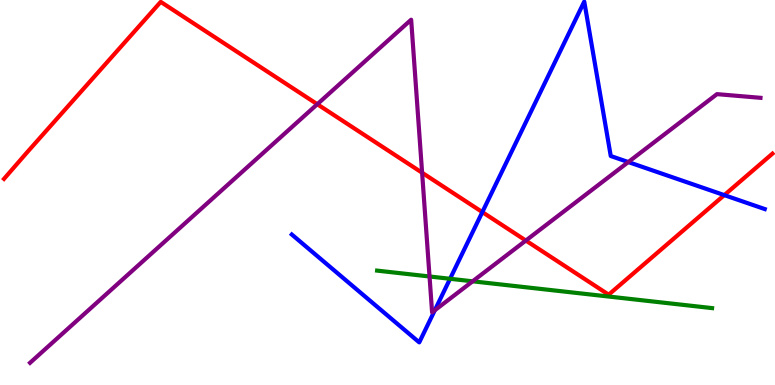[{'lines': ['blue', 'red'], 'intersections': [{'x': 6.22, 'y': 4.49}, {'x': 9.35, 'y': 4.93}]}, {'lines': ['green', 'red'], 'intersections': []}, {'lines': ['purple', 'red'], 'intersections': [{'x': 4.09, 'y': 7.29}, {'x': 5.45, 'y': 5.51}, {'x': 6.79, 'y': 3.75}]}, {'lines': ['blue', 'green'], 'intersections': [{'x': 5.81, 'y': 2.76}]}, {'lines': ['blue', 'purple'], 'intersections': [{'x': 5.61, 'y': 1.94}, {'x': 8.11, 'y': 5.79}]}, {'lines': ['green', 'purple'], 'intersections': [{'x': 5.54, 'y': 2.82}, {'x': 6.1, 'y': 2.69}]}]